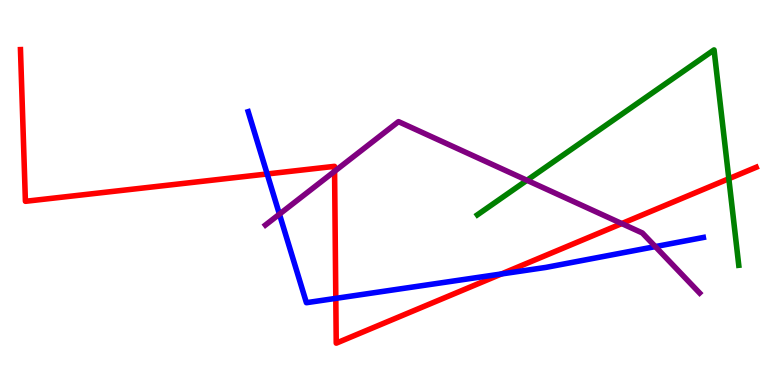[{'lines': ['blue', 'red'], 'intersections': [{'x': 3.45, 'y': 5.48}, {'x': 4.33, 'y': 2.25}, {'x': 6.47, 'y': 2.88}]}, {'lines': ['green', 'red'], 'intersections': [{'x': 9.4, 'y': 5.36}]}, {'lines': ['purple', 'red'], 'intersections': [{'x': 4.32, 'y': 5.55}, {'x': 8.02, 'y': 4.19}]}, {'lines': ['blue', 'green'], 'intersections': []}, {'lines': ['blue', 'purple'], 'intersections': [{'x': 3.61, 'y': 4.44}, {'x': 8.46, 'y': 3.59}]}, {'lines': ['green', 'purple'], 'intersections': [{'x': 6.8, 'y': 5.32}]}]